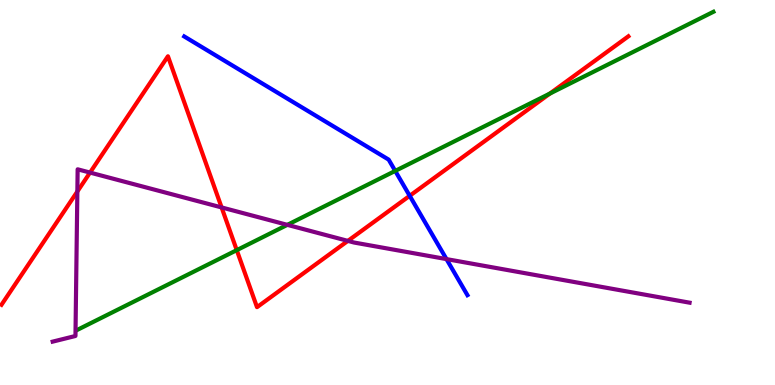[{'lines': ['blue', 'red'], 'intersections': [{'x': 5.29, 'y': 4.91}]}, {'lines': ['green', 'red'], 'intersections': [{'x': 3.05, 'y': 3.5}, {'x': 7.1, 'y': 7.57}]}, {'lines': ['purple', 'red'], 'intersections': [{'x': 0.998, 'y': 5.03}, {'x': 1.16, 'y': 5.52}, {'x': 2.86, 'y': 4.61}, {'x': 4.49, 'y': 3.74}]}, {'lines': ['blue', 'green'], 'intersections': [{'x': 5.1, 'y': 5.56}]}, {'lines': ['blue', 'purple'], 'intersections': [{'x': 5.76, 'y': 3.27}]}, {'lines': ['green', 'purple'], 'intersections': [{'x': 3.71, 'y': 4.16}]}]